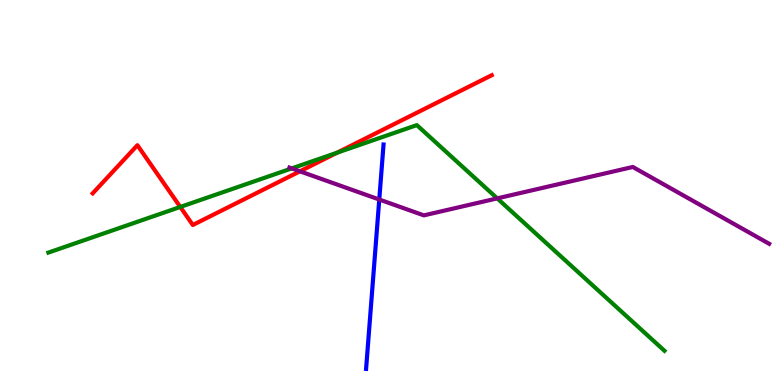[{'lines': ['blue', 'red'], 'intersections': []}, {'lines': ['green', 'red'], 'intersections': [{'x': 2.33, 'y': 4.62}, {'x': 4.35, 'y': 6.03}]}, {'lines': ['purple', 'red'], 'intersections': [{'x': 3.87, 'y': 5.55}]}, {'lines': ['blue', 'green'], 'intersections': []}, {'lines': ['blue', 'purple'], 'intersections': [{'x': 4.89, 'y': 4.82}]}, {'lines': ['green', 'purple'], 'intersections': [{'x': 3.76, 'y': 5.63}, {'x': 6.42, 'y': 4.85}]}]